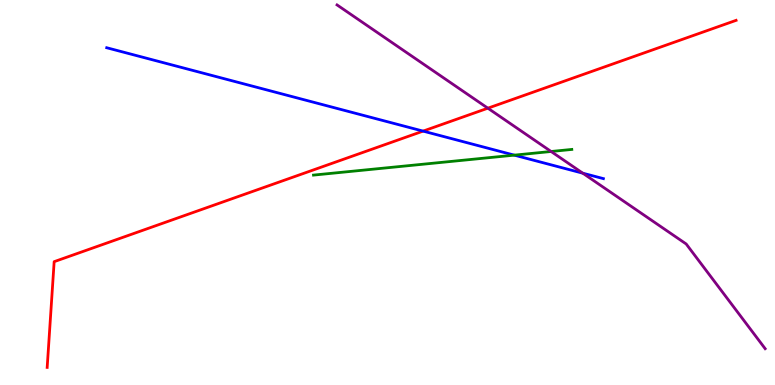[{'lines': ['blue', 'red'], 'intersections': [{'x': 5.46, 'y': 6.59}]}, {'lines': ['green', 'red'], 'intersections': []}, {'lines': ['purple', 'red'], 'intersections': [{'x': 6.3, 'y': 7.19}]}, {'lines': ['blue', 'green'], 'intersections': [{'x': 6.64, 'y': 5.97}]}, {'lines': ['blue', 'purple'], 'intersections': [{'x': 7.52, 'y': 5.5}]}, {'lines': ['green', 'purple'], 'intersections': [{'x': 7.11, 'y': 6.07}]}]